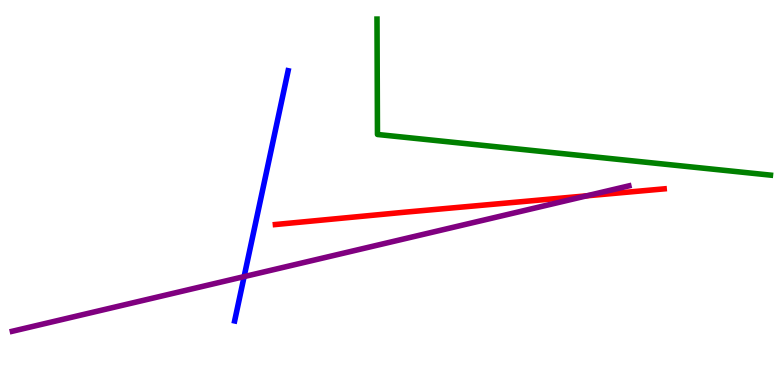[{'lines': ['blue', 'red'], 'intersections': []}, {'lines': ['green', 'red'], 'intersections': []}, {'lines': ['purple', 'red'], 'intersections': [{'x': 7.57, 'y': 4.91}]}, {'lines': ['blue', 'green'], 'intersections': []}, {'lines': ['blue', 'purple'], 'intersections': [{'x': 3.15, 'y': 2.82}]}, {'lines': ['green', 'purple'], 'intersections': []}]